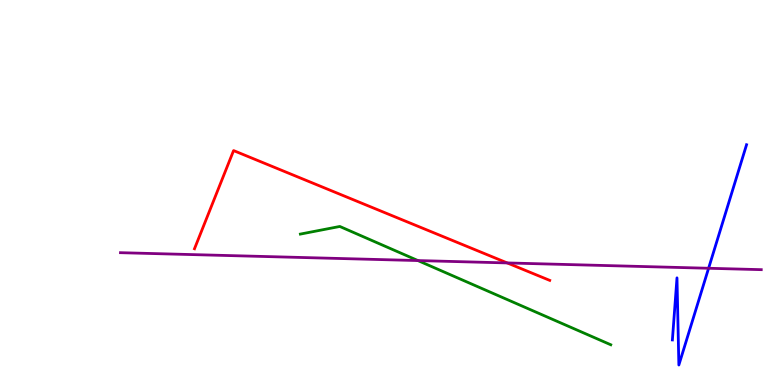[{'lines': ['blue', 'red'], 'intersections': []}, {'lines': ['green', 'red'], 'intersections': []}, {'lines': ['purple', 'red'], 'intersections': [{'x': 6.54, 'y': 3.17}]}, {'lines': ['blue', 'green'], 'intersections': []}, {'lines': ['blue', 'purple'], 'intersections': [{'x': 9.14, 'y': 3.03}]}, {'lines': ['green', 'purple'], 'intersections': [{'x': 5.39, 'y': 3.23}]}]